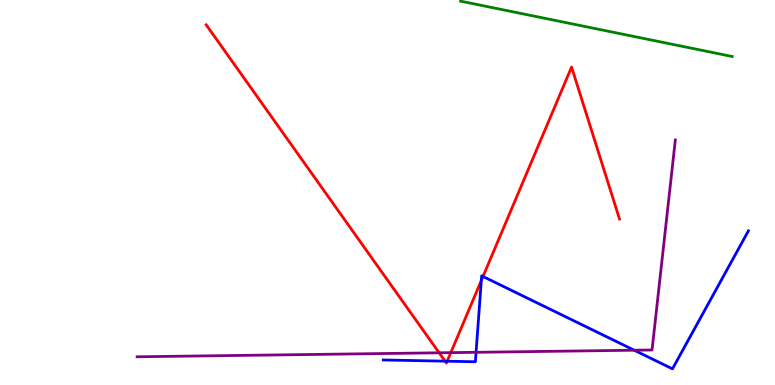[{'lines': ['blue', 'red'], 'intersections': [{'x': 5.74, 'y': 0.619}, {'x': 5.77, 'y': 0.618}, {'x': 6.21, 'y': 2.71}, {'x': 6.23, 'y': 2.82}]}, {'lines': ['green', 'red'], 'intersections': []}, {'lines': ['purple', 'red'], 'intersections': [{'x': 5.67, 'y': 0.836}, {'x': 5.82, 'y': 0.84}]}, {'lines': ['blue', 'green'], 'intersections': []}, {'lines': ['blue', 'purple'], 'intersections': [{'x': 6.14, 'y': 0.849}, {'x': 8.18, 'y': 0.903}]}, {'lines': ['green', 'purple'], 'intersections': []}]